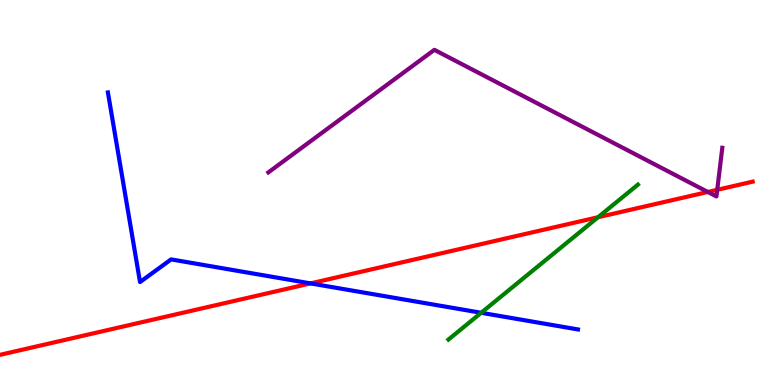[{'lines': ['blue', 'red'], 'intersections': [{'x': 4.01, 'y': 2.64}]}, {'lines': ['green', 'red'], 'intersections': [{'x': 7.72, 'y': 4.36}]}, {'lines': ['purple', 'red'], 'intersections': [{'x': 9.13, 'y': 5.01}, {'x': 9.25, 'y': 5.07}]}, {'lines': ['blue', 'green'], 'intersections': [{'x': 6.21, 'y': 1.88}]}, {'lines': ['blue', 'purple'], 'intersections': []}, {'lines': ['green', 'purple'], 'intersections': []}]